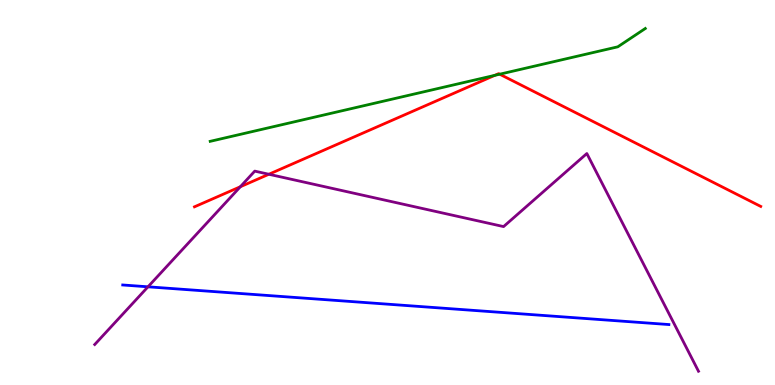[{'lines': ['blue', 'red'], 'intersections': []}, {'lines': ['green', 'red'], 'intersections': [{'x': 6.38, 'y': 8.04}, {'x': 6.45, 'y': 8.07}]}, {'lines': ['purple', 'red'], 'intersections': [{'x': 3.1, 'y': 5.15}, {'x': 3.47, 'y': 5.47}]}, {'lines': ['blue', 'green'], 'intersections': []}, {'lines': ['blue', 'purple'], 'intersections': [{'x': 1.91, 'y': 2.55}]}, {'lines': ['green', 'purple'], 'intersections': []}]